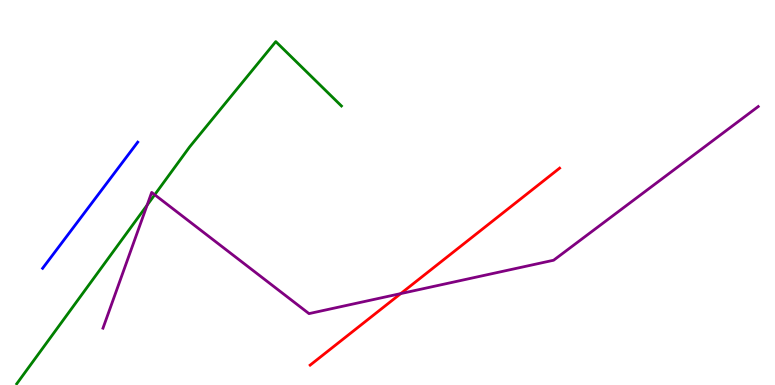[{'lines': ['blue', 'red'], 'intersections': []}, {'lines': ['green', 'red'], 'intersections': []}, {'lines': ['purple', 'red'], 'intersections': [{'x': 5.17, 'y': 2.37}]}, {'lines': ['blue', 'green'], 'intersections': []}, {'lines': ['blue', 'purple'], 'intersections': []}, {'lines': ['green', 'purple'], 'intersections': [{'x': 1.9, 'y': 4.67}, {'x': 2.0, 'y': 4.94}]}]